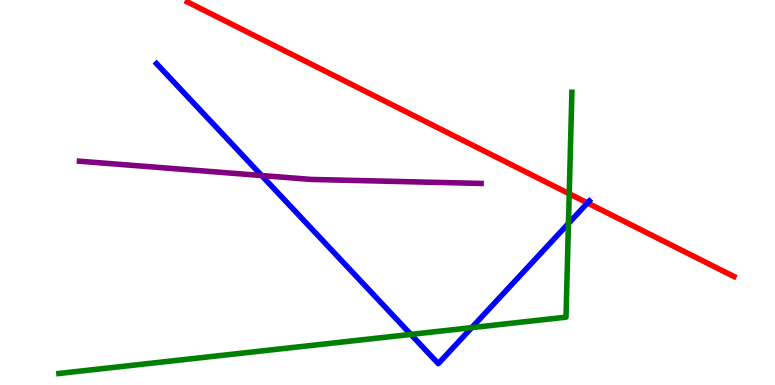[{'lines': ['blue', 'red'], 'intersections': [{'x': 7.58, 'y': 4.73}]}, {'lines': ['green', 'red'], 'intersections': [{'x': 7.34, 'y': 4.97}]}, {'lines': ['purple', 'red'], 'intersections': []}, {'lines': ['blue', 'green'], 'intersections': [{'x': 5.3, 'y': 1.31}, {'x': 6.09, 'y': 1.49}, {'x': 7.33, 'y': 4.2}]}, {'lines': ['blue', 'purple'], 'intersections': [{'x': 3.38, 'y': 5.44}]}, {'lines': ['green', 'purple'], 'intersections': []}]